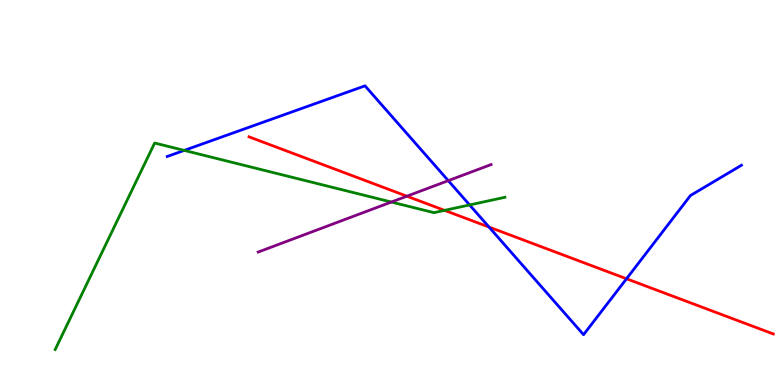[{'lines': ['blue', 'red'], 'intersections': [{'x': 6.31, 'y': 4.1}, {'x': 8.08, 'y': 2.76}]}, {'lines': ['green', 'red'], 'intersections': [{'x': 5.74, 'y': 4.54}]}, {'lines': ['purple', 'red'], 'intersections': [{'x': 5.25, 'y': 4.9}]}, {'lines': ['blue', 'green'], 'intersections': [{'x': 2.38, 'y': 6.09}, {'x': 6.06, 'y': 4.68}]}, {'lines': ['blue', 'purple'], 'intersections': [{'x': 5.78, 'y': 5.31}]}, {'lines': ['green', 'purple'], 'intersections': [{'x': 5.05, 'y': 4.75}]}]